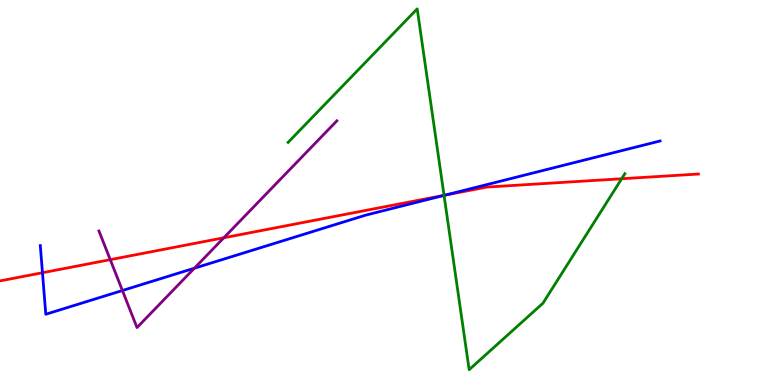[{'lines': ['blue', 'red'], 'intersections': [{'x': 0.548, 'y': 2.92}, {'x': 5.75, 'y': 4.93}]}, {'lines': ['green', 'red'], 'intersections': [{'x': 5.73, 'y': 4.93}, {'x': 8.02, 'y': 5.36}]}, {'lines': ['purple', 'red'], 'intersections': [{'x': 1.42, 'y': 3.26}, {'x': 2.89, 'y': 3.82}]}, {'lines': ['blue', 'green'], 'intersections': [{'x': 5.73, 'y': 4.92}]}, {'lines': ['blue', 'purple'], 'intersections': [{'x': 1.58, 'y': 2.45}, {'x': 2.51, 'y': 3.03}]}, {'lines': ['green', 'purple'], 'intersections': []}]